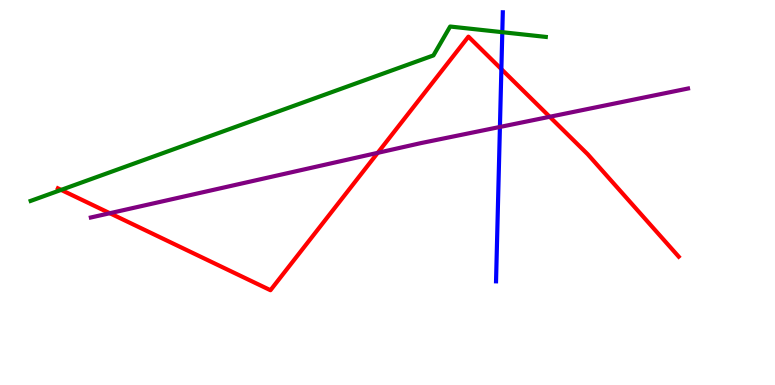[{'lines': ['blue', 'red'], 'intersections': [{'x': 6.47, 'y': 8.2}]}, {'lines': ['green', 'red'], 'intersections': [{'x': 0.789, 'y': 5.07}]}, {'lines': ['purple', 'red'], 'intersections': [{'x': 1.42, 'y': 4.46}, {'x': 4.87, 'y': 6.03}, {'x': 7.09, 'y': 6.97}]}, {'lines': ['blue', 'green'], 'intersections': [{'x': 6.48, 'y': 9.16}]}, {'lines': ['blue', 'purple'], 'intersections': [{'x': 6.45, 'y': 6.7}]}, {'lines': ['green', 'purple'], 'intersections': []}]